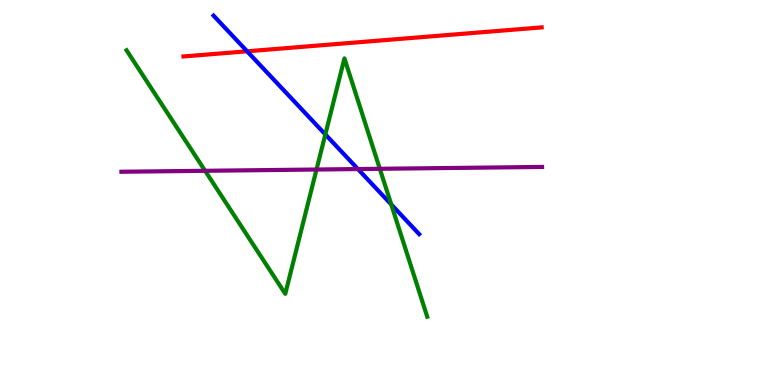[{'lines': ['blue', 'red'], 'intersections': [{'x': 3.19, 'y': 8.67}]}, {'lines': ['green', 'red'], 'intersections': []}, {'lines': ['purple', 'red'], 'intersections': []}, {'lines': ['blue', 'green'], 'intersections': [{'x': 4.2, 'y': 6.51}, {'x': 5.05, 'y': 4.69}]}, {'lines': ['blue', 'purple'], 'intersections': [{'x': 4.62, 'y': 5.61}]}, {'lines': ['green', 'purple'], 'intersections': [{'x': 2.65, 'y': 5.56}, {'x': 4.08, 'y': 5.6}, {'x': 4.9, 'y': 5.62}]}]